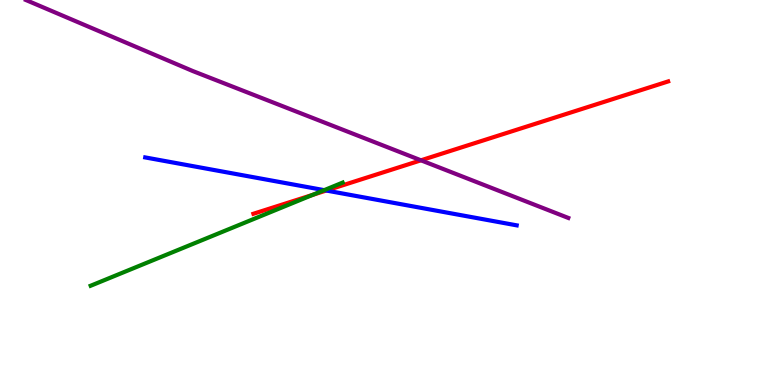[{'lines': ['blue', 'red'], 'intersections': [{'x': 4.21, 'y': 5.05}]}, {'lines': ['green', 'red'], 'intersections': [{'x': 4.04, 'y': 4.94}]}, {'lines': ['purple', 'red'], 'intersections': [{'x': 5.43, 'y': 5.84}]}, {'lines': ['blue', 'green'], 'intersections': [{'x': 4.18, 'y': 5.06}]}, {'lines': ['blue', 'purple'], 'intersections': []}, {'lines': ['green', 'purple'], 'intersections': []}]